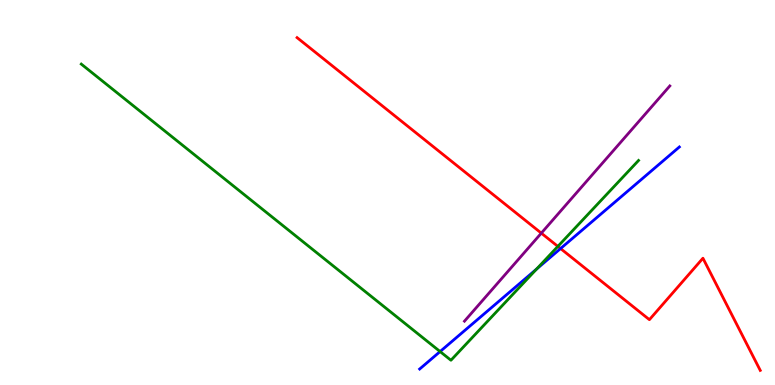[{'lines': ['blue', 'red'], 'intersections': [{'x': 7.23, 'y': 3.54}]}, {'lines': ['green', 'red'], 'intersections': [{'x': 7.2, 'y': 3.6}]}, {'lines': ['purple', 'red'], 'intersections': [{'x': 6.98, 'y': 3.94}]}, {'lines': ['blue', 'green'], 'intersections': [{'x': 5.68, 'y': 0.869}, {'x': 6.92, 'y': 3.01}]}, {'lines': ['blue', 'purple'], 'intersections': []}, {'lines': ['green', 'purple'], 'intersections': []}]